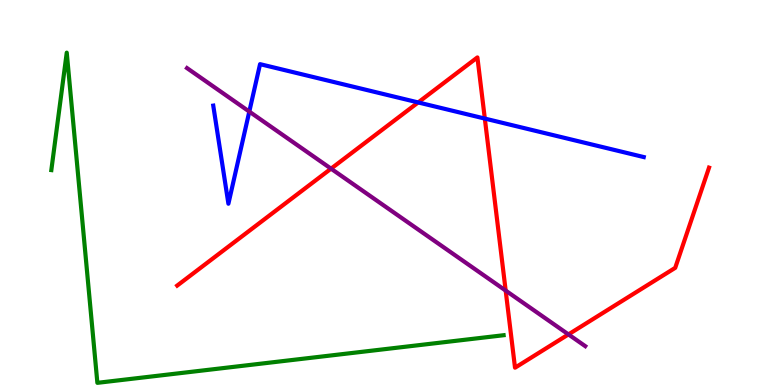[{'lines': ['blue', 'red'], 'intersections': [{'x': 5.4, 'y': 7.34}, {'x': 6.26, 'y': 6.92}]}, {'lines': ['green', 'red'], 'intersections': []}, {'lines': ['purple', 'red'], 'intersections': [{'x': 4.27, 'y': 5.62}, {'x': 6.52, 'y': 2.45}, {'x': 7.33, 'y': 1.31}]}, {'lines': ['blue', 'green'], 'intersections': []}, {'lines': ['blue', 'purple'], 'intersections': [{'x': 3.22, 'y': 7.1}]}, {'lines': ['green', 'purple'], 'intersections': []}]